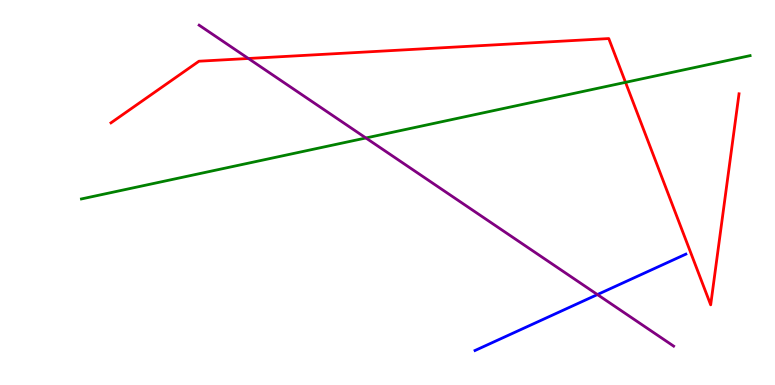[{'lines': ['blue', 'red'], 'intersections': []}, {'lines': ['green', 'red'], 'intersections': [{'x': 8.07, 'y': 7.86}]}, {'lines': ['purple', 'red'], 'intersections': [{'x': 3.2, 'y': 8.48}]}, {'lines': ['blue', 'green'], 'intersections': []}, {'lines': ['blue', 'purple'], 'intersections': [{'x': 7.71, 'y': 2.35}]}, {'lines': ['green', 'purple'], 'intersections': [{'x': 4.72, 'y': 6.42}]}]